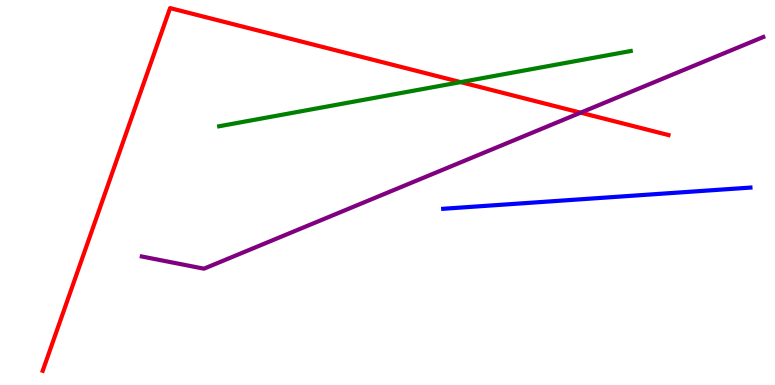[{'lines': ['blue', 'red'], 'intersections': []}, {'lines': ['green', 'red'], 'intersections': [{'x': 5.94, 'y': 7.87}]}, {'lines': ['purple', 'red'], 'intersections': [{'x': 7.49, 'y': 7.07}]}, {'lines': ['blue', 'green'], 'intersections': []}, {'lines': ['blue', 'purple'], 'intersections': []}, {'lines': ['green', 'purple'], 'intersections': []}]